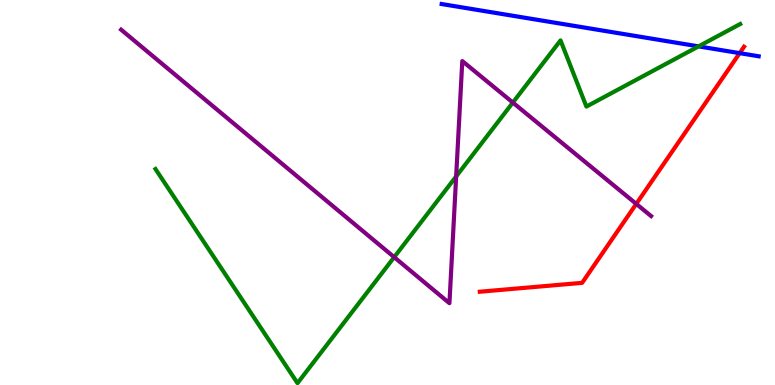[{'lines': ['blue', 'red'], 'intersections': [{'x': 9.54, 'y': 8.62}]}, {'lines': ['green', 'red'], 'intersections': []}, {'lines': ['purple', 'red'], 'intersections': [{'x': 8.21, 'y': 4.7}]}, {'lines': ['blue', 'green'], 'intersections': [{'x': 9.01, 'y': 8.8}]}, {'lines': ['blue', 'purple'], 'intersections': []}, {'lines': ['green', 'purple'], 'intersections': [{'x': 5.09, 'y': 3.32}, {'x': 5.89, 'y': 5.42}, {'x': 6.62, 'y': 7.34}]}]